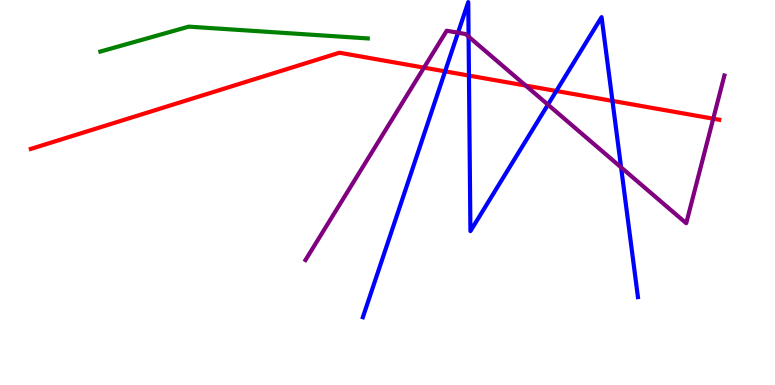[{'lines': ['blue', 'red'], 'intersections': [{'x': 5.74, 'y': 8.15}, {'x': 6.05, 'y': 8.04}, {'x': 7.18, 'y': 7.64}, {'x': 7.9, 'y': 7.38}]}, {'lines': ['green', 'red'], 'intersections': []}, {'lines': ['purple', 'red'], 'intersections': [{'x': 5.47, 'y': 8.24}, {'x': 6.78, 'y': 7.78}, {'x': 9.2, 'y': 6.92}]}, {'lines': ['blue', 'green'], 'intersections': []}, {'lines': ['blue', 'purple'], 'intersections': [{'x': 5.91, 'y': 9.15}, {'x': 6.05, 'y': 9.05}, {'x': 7.07, 'y': 7.28}, {'x': 8.01, 'y': 5.65}]}, {'lines': ['green', 'purple'], 'intersections': []}]